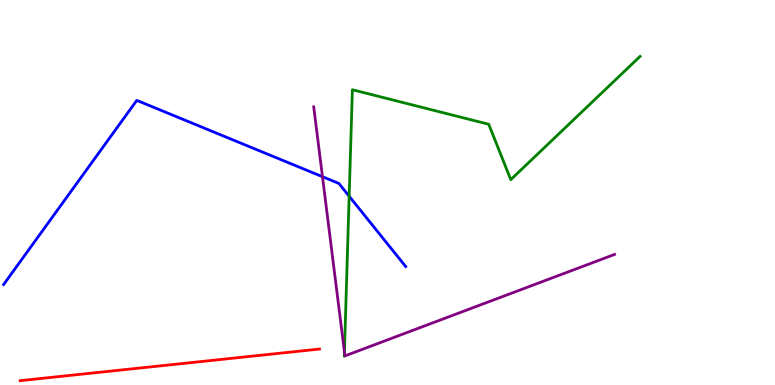[{'lines': ['blue', 'red'], 'intersections': []}, {'lines': ['green', 'red'], 'intersections': []}, {'lines': ['purple', 'red'], 'intersections': []}, {'lines': ['blue', 'green'], 'intersections': [{'x': 4.51, 'y': 4.9}]}, {'lines': ['blue', 'purple'], 'intersections': [{'x': 4.16, 'y': 5.41}]}, {'lines': ['green', 'purple'], 'intersections': [{'x': 4.44, 'y': 0.859}]}]